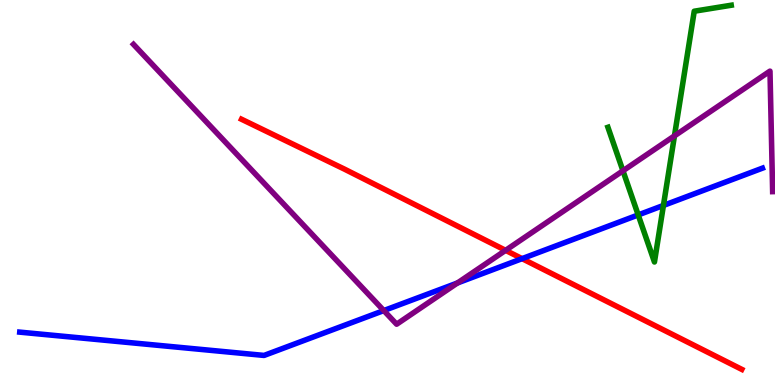[{'lines': ['blue', 'red'], 'intersections': [{'x': 6.74, 'y': 3.28}]}, {'lines': ['green', 'red'], 'intersections': []}, {'lines': ['purple', 'red'], 'intersections': [{'x': 6.52, 'y': 3.5}]}, {'lines': ['blue', 'green'], 'intersections': [{'x': 8.23, 'y': 4.42}, {'x': 8.56, 'y': 4.66}]}, {'lines': ['blue', 'purple'], 'intersections': [{'x': 4.95, 'y': 1.93}, {'x': 5.9, 'y': 2.65}]}, {'lines': ['green', 'purple'], 'intersections': [{'x': 8.04, 'y': 5.56}, {'x': 8.7, 'y': 6.47}]}]